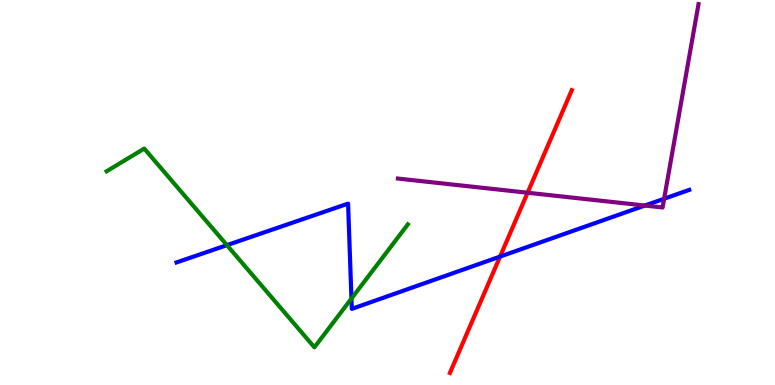[{'lines': ['blue', 'red'], 'intersections': [{'x': 6.45, 'y': 3.34}]}, {'lines': ['green', 'red'], 'intersections': []}, {'lines': ['purple', 'red'], 'intersections': [{'x': 6.81, 'y': 4.99}]}, {'lines': ['blue', 'green'], 'intersections': [{'x': 2.93, 'y': 3.63}, {'x': 4.53, 'y': 2.24}]}, {'lines': ['blue', 'purple'], 'intersections': [{'x': 8.32, 'y': 4.66}, {'x': 8.57, 'y': 4.84}]}, {'lines': ['green', 'purple'], 'intersections': []}]